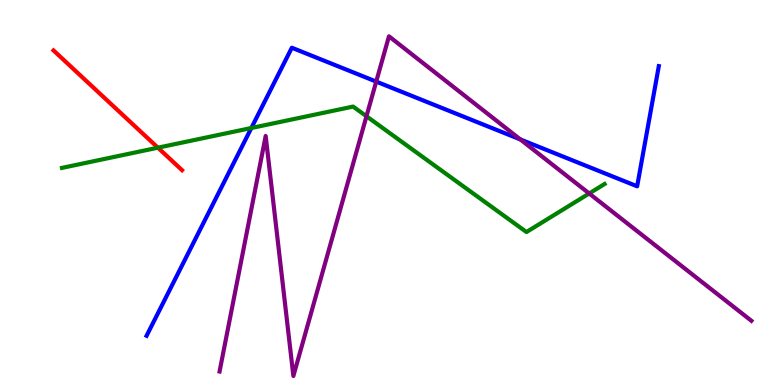[{'lines': ['blue', 'red'], 'intersections': []}, {'lines': ['green', 'red'], 'intersections': [{'x': 2.04, 'y': 6.16}]}, {'lines': ['purple', 'red'], 'intersections': []}, {'lines': ['blue', 'green'], 'intersections': [{'x': 3.24, 'y': 6.68}]}, {'lines': ['blue', 'purple'], 'intersections': [{'x': 4.85, 'y': 7.88}, {'x': 6.71, 'y': 6.38}]}, {'lines': ['green', 'purple'], 'intersections': [{'x': 4.73, 'y': 6.98}, {'x': 7.6, 'y': 4.97}]}]